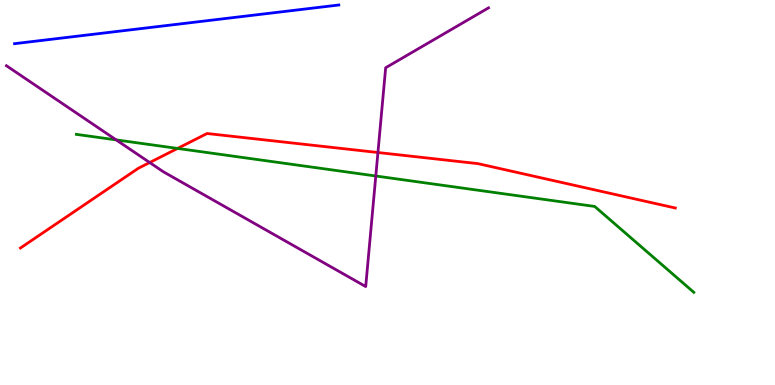[{'lines': ['blue', 'red'], 'intersections': []}, {'lines': ['green', 'red'], 'intersections': [{'x': 2.29, 'y': 6.14}]}, {'lines': ['purple', 'red'], 'intersections': [{'x': 1.93, 'y': 5.78}, {'x': 4.88, 'y': 6.04}]}, {'lines': ['blue', 'green'], 'intersections': []}, {'lines': ['blue', 'purple'], 'intersections': []}, {'lines': ['green', 'purple'], 'intersections': [{'x': 1.5, 'y': 6.37}, {'x': 4.85, 'y': 5.43}]}]